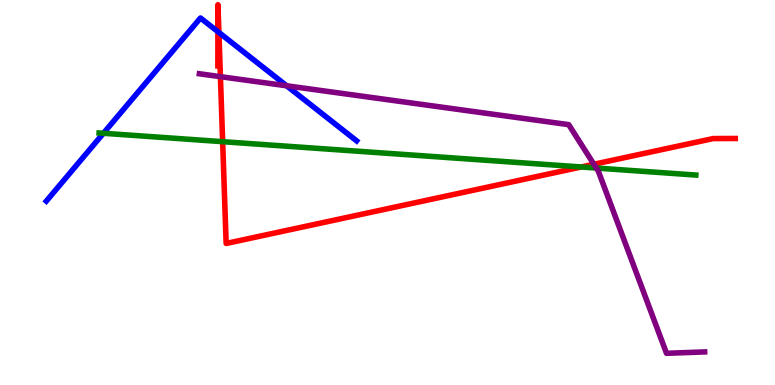[{'lines': ['blue', 'red'], 'intersections': [{'x': 2.81, 'y': 9.18}, {'x': 2.82, 'y': 9.16}]}, {'lines': ['green', 'red'], 'intersections': [{'x': 2.87, 'y': 6.32}, {'x': 7.5, 'y': 5.66}]}, {'lines': ['purple', 'red'], 'intersections': [{'x': 2.84, 'y': 8.01}, {'x': 7.66, 'y': 5.73}]}, {'lines': ['blue', 'green'], 'intersections': [{'x': 1.33, 'y': 6.54}]}, {'lines': ['blue', 'purple'], 'intersections': [{'x': 3.7, 'y': 7.77}]}, {'lines': ['green', 'purple'], 'intersections': [{'x': 7.69, 'y': 5.64}]}]